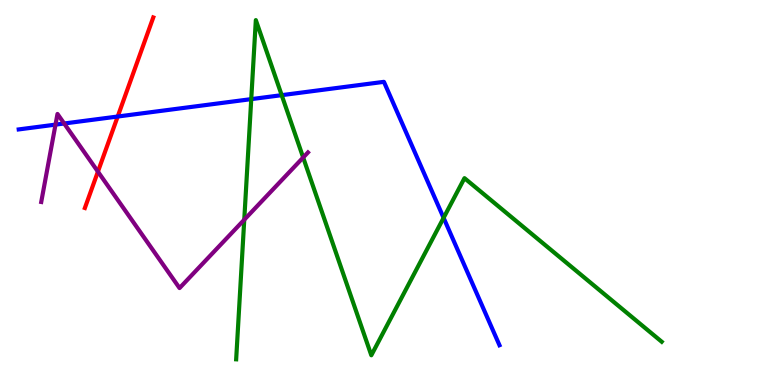[{'lines': ['blue', 'red'], 'intersections': [{'x': 1.52, 'y': 6.97}]}, {'lines': ['green', 'red'], 'intersections': []}, {'lines': ['purple', 'red'], 'intersections': [{'x': 1.26, 'y': 5.54}]}, {'lines': ['blue', 'green'], 'intersections': [{'x': 3.24, 'y': 7.43}, {'x': 3.63, 'y': 7.53}, {'x': 5.72, 'y': 4.34}]}, {'lines': ['blue', 'purple'], 'intersections': [{'x': 0.716, 'y': 6.76}, {'x': 0.828, 'y': 6.79}]}, {'lines': ['green', 'purple'], 'intersections': [{'x': 3.15, 'y': 4.29}, {'x': 3.91, 'y': 5.91}]}]